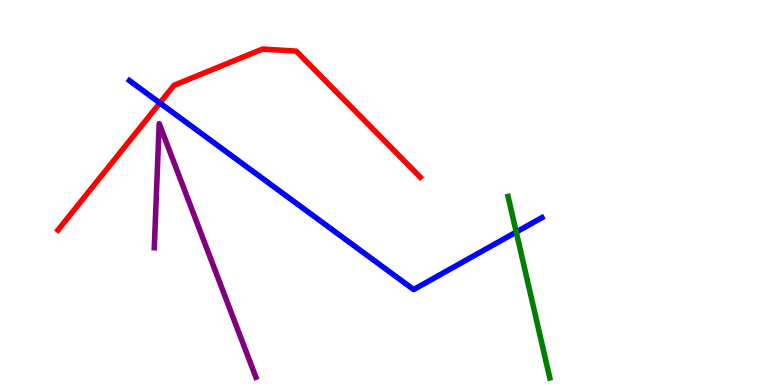[{'lines': ['blue', 'red'], 'intersections': [{'x': 2.06, 'y': 7.33}]}, {'lines': ['green', 'red'], 'intersections': []}, {'lines': ['purple', 'red'], 'intersections': []}, {'lines': ['blue', 'green'], 'intersections': [{'x': 6.66, 'y': 3.97}]}, {'lines': ['blue', 'purple'], 'intersections': []}, {'lines': ['green', 'purple'], 'intersections': []}]